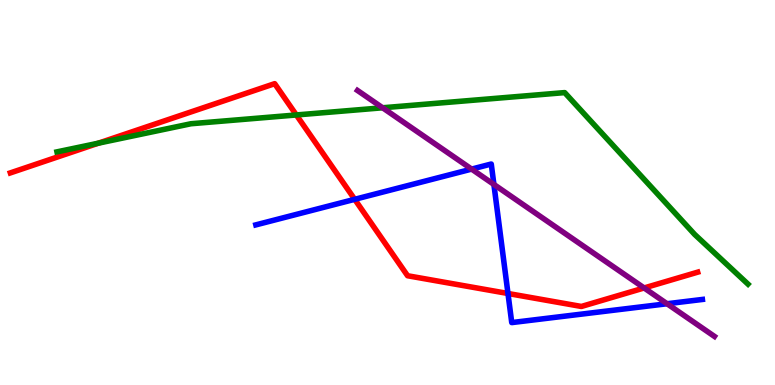[{'lines': ['blue', 'red'], 'intersections': [{'x': 4.58, 'y': 4.82}, {'x': 6.55, 'y': 2.38}]}, {'lines': ['green', 'red'], 'intersections': [{'x': 1.27, 'y': 6.28}, {'x': 3.82, 'y': 7.01}]}, {'lines': ['purple', 'red'], 'intersections': [{'x': 8.31, 'y': 2.52}]}, {'lines': ['blue', 'green'], 'intersections': []}, {'lines': ['blue', 'purple'], 'intersections': [{'x': 6.09, 'y': 5.61}, {'x': 6.37, 'y': 5.21}, {'x': 8.61, 'y': 2.11}]}, {'lines': ['green', 'purple'], 'intersections': [{'x': 4.94, 'y': 7.2}]}]